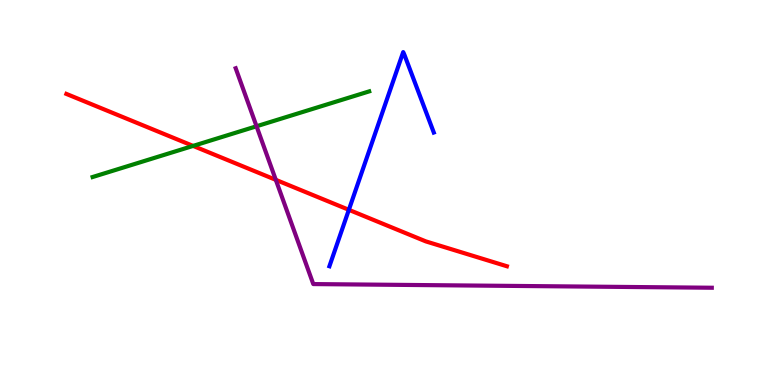[{'lines': ['blue', 'red'], 'intersections': [{'x': 4.5, 'y': 4.55}]}, {'lines': ['green', 'red'], 'intersections': [{'x': 2.49, 'y': 6.21}]}, {'lines': ['purple', 'red'], 'intersections': [{'x': 3.56, 'y': 5.33}]}, {'lines': ['blue', 'green'], 'intersections': []}, {'lines': ['blue', 'purple'], 'intersections': []}, {'lines': ['green', 'purple'], 'intersections': [{'x': 3.31, 'y': 6.72}]}]